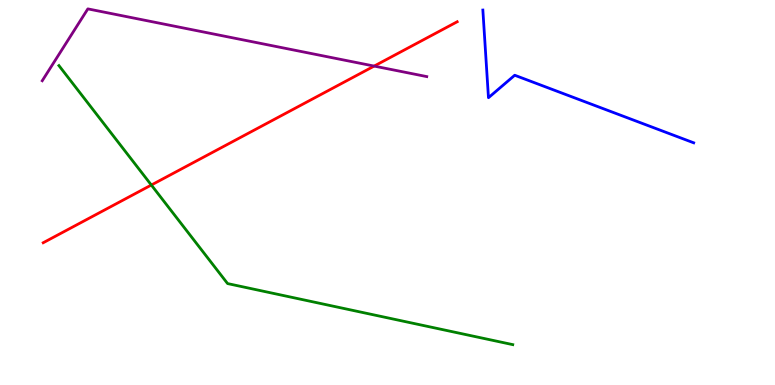[{'lines': ['blue', 'red'], 'intersections': []}, {'lines': ['green', 'red'], 'intersections': [{'x': 1.95, 'y': 5.19}]}, {'lines': ['purple', 'red'], 'intersections': [{'x': 4.83, 'y': 8.28}]}, {'lines': ['blue', 'green'], 'intersections': []}, {'lines': ['blue', 'purple'], 'intersections': []}, {'lines': ['green', 'purple'], 'intersections': []}]